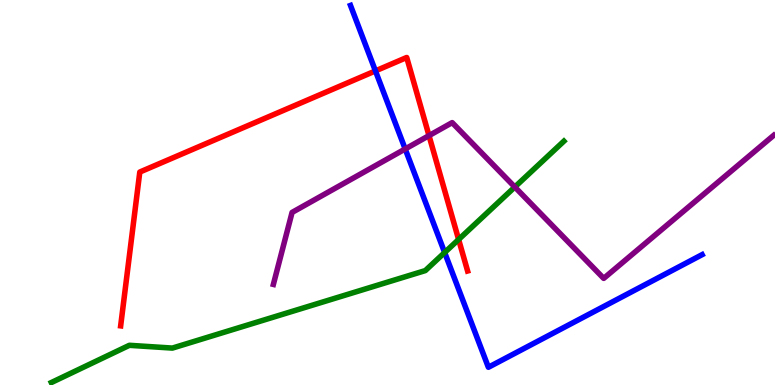[{'lines': ['blue', 'red'], 'intersections': [{'x': 4.84, 'y': 8.16}]}, {'lines': ['green', 'red'], 'intersections': [{'x': 5.92, 'y': 3.78}]}, {'lines': ['purple', 'red'], 'intersections': [{'x': 5.54, 'y': 6.48}]}, {'lines': ['blue', 'green'], 'intersections': [{'x': 5.74, 'y': 3.44}]}, {'lines': ['blue', 'purple'], 'intersections': [{'x': 5.23, 'y': 6.13}]}, {'lines': ['green', 'purple'], 'intersections': [{'x': 6.64, 'y': 5.14}]}]